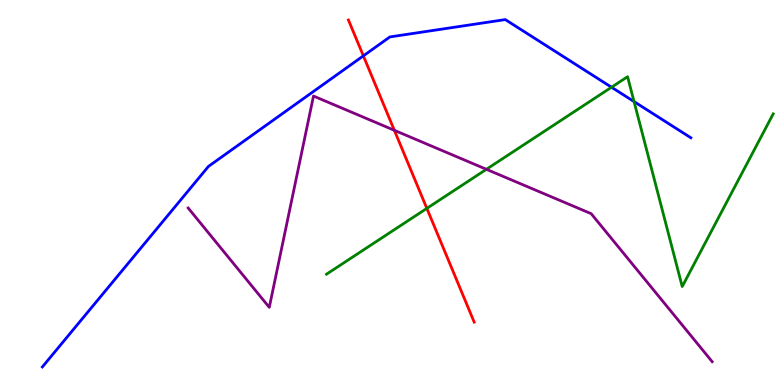[{'lines': ['blue', 'red'], 'intersections': [{'x': 4.69, 'y': 8.55}]}, {'lines': ['green', 'red'], 'intersections': [{'x': 5.51, 'y': 4.59}]}, {'lines': ['purple', 'red'], 'intersections': [{'x': 5.09, 'y': 6.62}]}, {'lines': ['blue', 'green'], 'intersections': [{'x': 7.89, 'y': 7.73}, {'x': 8.18, 'y': 7.36}]}, {'lines': ['blue', 'purple'], 'intersections': []}, {'lines': ['green', 'purple'], 'intersections': [{'x': 6.28, 'y': 5.6}]}]